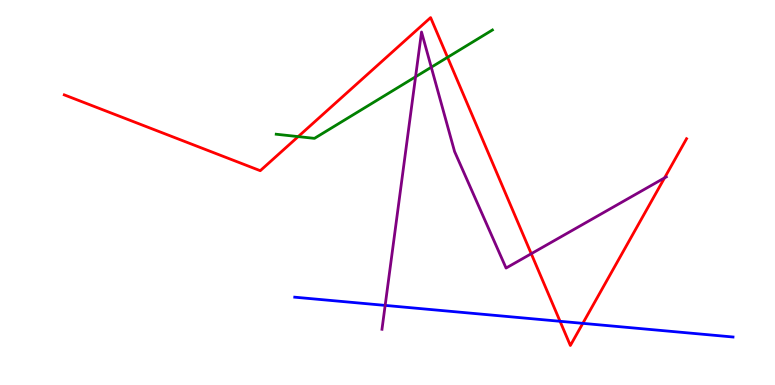[{'lines': ['blue', 'red'], 'intersections': [{'x': 7.23, 'y': 1.65}, {'x': 7.52, 'y': 1.6}]}, {'lines': ['green', 'red'], 'intersections': [{'x': 3.85, 'y': 6.45}, {'x': 5.77, 'y': 8.51}]}, {'lines': ['purple', 'red'], 'intersections': [{'x': 6.85, 'y': 3.41}, {'x': 8.57, 'y': 5.38}]}, {'lines': ['blue', 'green'], 'intersections': []}, {'lines': ['blue', 'purple'], 'intersections': [{'x': 4.97, 'y': 2.07}]}, {'lines': ['green', 'purple'], 'intersections': [{'x': 5.36, 'y': 8.01}, {'x': 5.56, 'y': 8.25}]}]